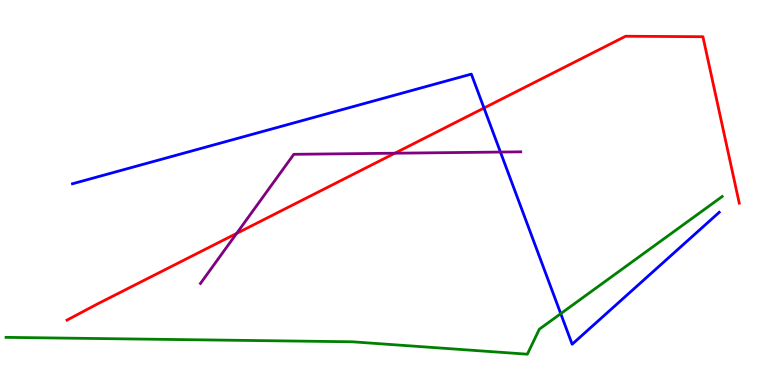[{'lines': ['blue', 'red'], 'intersections': [{'x': 6.25, 'y': 7.19}]}, {'lines': ['green', 'red'], 'intersections': []}, {'lines': ['purple', 'red'], 'intersections': [{'x': 3.05, 'y': 3.94}, {'x': 5.09, 'y': 6.02}]}, {'lines': ['blue', 'green'], 'intersections': [{'x': 7.24, 'y': 1.85}]}, {'lines': ['blue', 'purple'], 'intersections': [{'x': 6.46, 'y': 6.05}]}, {'lines': ['green', 'purple'], 'intersections': []}]